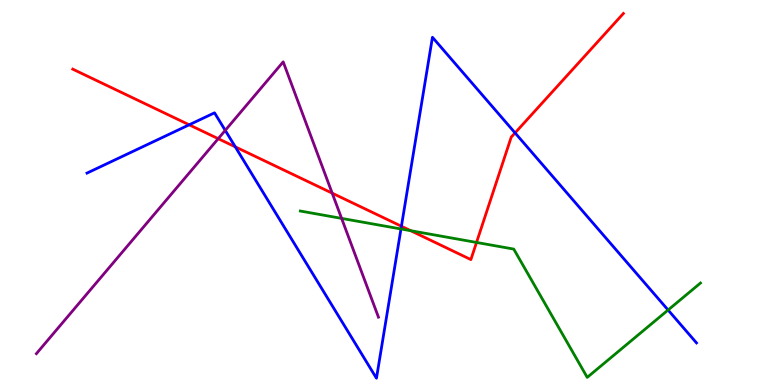[{'lines': ['blue', 'red'], 'intersections': [{'x': 2.44, 'y': 6.76}, {'x': 3.04, 'y': 6.19}, {'x': 5.18, 'y': 4.12}, {'x': 6.65, 'y': 6.55}]}, {'lines': ['green', 'red'], 'intersections': [{'x': 5.3, 'y': 4.01}, {'x': 6.15, 'y': 3.7}]}, {'lines': ['purple', 'red'], 'intersections': [{'x': 2.82, 'y': 6.4}, {'x': 4.29, 'y': 4.98}]}, {'lines': ['blue', 'green'], 'intersections': [{'x': 5.17, 'y': 4.05}, {'x': 8.62, 'y': 1.95}]}, {'lines': ['blue', 'purple'], 'intersections': [{'x': 2.91, 'y': 6.61}]}, {'lines': ['green', 'purple'], 'intersections': [{'x': 4.41, 'y': 4.33}]}]